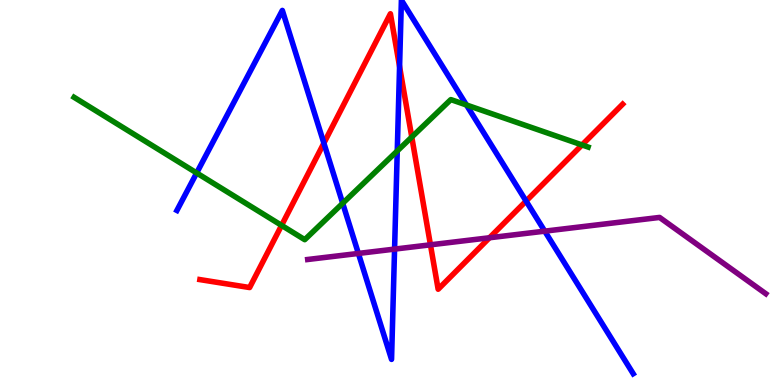[{'lines': ['blue', 'red'], 'intersections': [{'x': 4.18, 'y': 6.28}, {'x': 5.16, 'y': 8.27}, {'x': 6.79, 'y': 4.78}]}, {'lines': ['green', 'red'], 'intersections': [{'x': 3.63, 'y': 4.15}, {'x': 5.31, 'y': 6.44}, {'x': 7.51, 'y': 6.24}]}, {'lines': ['purple', 'red'], 'intersections': [{'x': 5.55, 'y': 3.64}, {'x': 6.32, 'y': 3.82}]}, {'lines': ['blue', 'green'], 'intersections': [{'x': 2.54, 'y': 5.51}, {'x': 4.42, 'y': 4.72}, {'x': 5.13, 'y': 6.08}, {'x': 6.02, 'y': 7.27}]}, {'lines': ['blue', 'purple'], 'intersections': [{'x': 4.62, 'y': 3.42}, {'x': 5.09, 'y': 3.53}, {'x': 7.03, 'y': 4.0}]}, {'lines': ['green', 'purple'], 'intersections': []}]